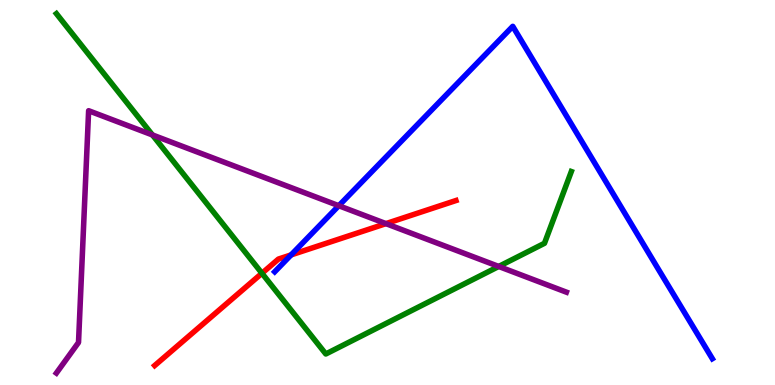[{'lines': ['blue', 'red'], 'intersections': [{'x': 3.76, 'y': 3.38}]}, {'lines': ['green', 'red'], 'intersections': [{'x': 3.38, 'y': 2.9}]}, {'lines': ['purple', 'red'], 'intersections': [{'x': 4.98, 'y': 4.19}]}, {'lines': ['blue', 'green'], 'intersections': []}, {'lines': ['blue', 'purple'], 'intersections': [{'x': 4.37, 'y': 4.66}]}, {'lines': ['green', 'purple'], 'intersections': [{'x': 1.97, 'y': 6.49}, {'x': 6.44, 'y': 3.08}]}]